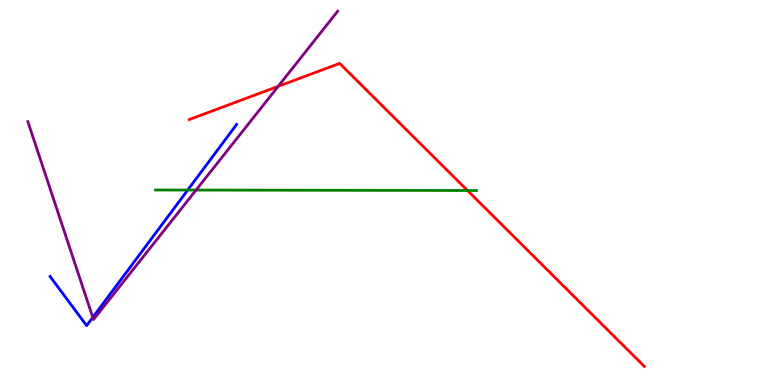[{'lines': ['blue', 'red'], 'intersections': []}, {'lines': ['green', 'red'], 'intersections': [{'x': 6.03, 'y': 5.05}]}, {'lines': ['purple', 'red'], 'intersections': [{'x': 3.59, 'y': 7.76}]}, {'lines': ['blue', 'green'], 'intersections': [{'x': 2.42, 'y': 5.06}]}, {'lines': ['blue', 'purple'], 'intersections': [{'x': 1.2, 'y': 1.76}]}, {'lines': ['green', 'purple'], 'intersections': [{'x': 2.53, 'y': 5.06}]}]